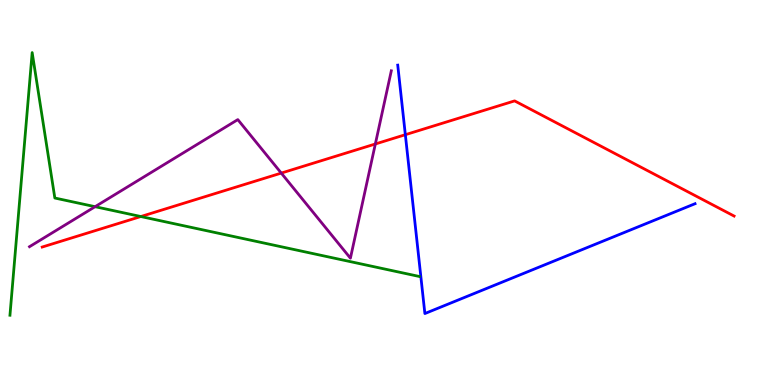[{'lines': ['blue', 'red'], 'intersections': [{'x': 5.23, 'y': 6.5}]}, {'lines': ['green', 'red'], 'intersections': [{'x': 1.82, 'y': 4.38}]}, {'lines': ['purple', 'red'], 'intersections': [{'x': 3.63, 'y': 5.5}, {'x': 4.84, 'y': 6.26}]}, {'lines': ['blue', 'green'], 'intersections': []}, {'lines': ['blue', 'purple'], 'intersections': []}, {'lines': ['green', 'purple'], 'intersections': [{'x': 1.23, 'y': 4.63}]}]